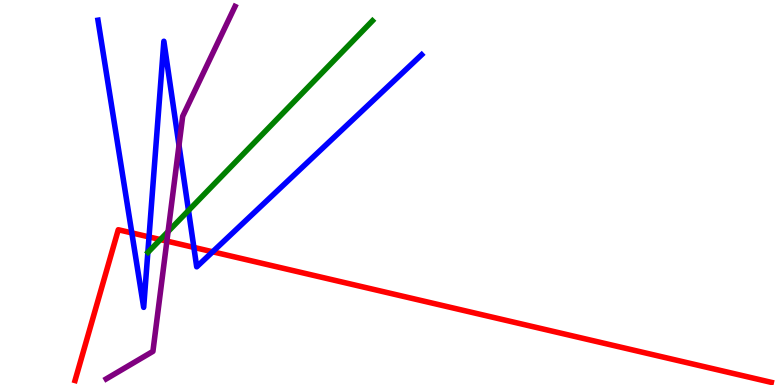[{'lines': ['blue', 'red'], 'intersections': [{'x': 1.7, 'y': 3.95}, {'x': 1.92, 'y': 3.85}, {'x': 2.5, 'y': 3.57}, {'x': 2.74, 'y': 3.46}]}, {'lines': ['green', 'red'], 'intersections': [{'x': 2.07, 'y': 3.78}]}, {'lines': ['purple', 'red'], 'intersections': [{'x': 2.15, 'y': 3.74}]}, {'lines': ['blue', 'green'], 'intersections': [{'x': 2.43, 'y': 4.53}]}, {'lines': ['blue', 'purple'], 'intersections': [{'x': 2.31, 'y': 6.23}]}, {'lines': ['green', 'purple'], 'intersections': [{'x': 2.17, 'y': 3.99}]}]